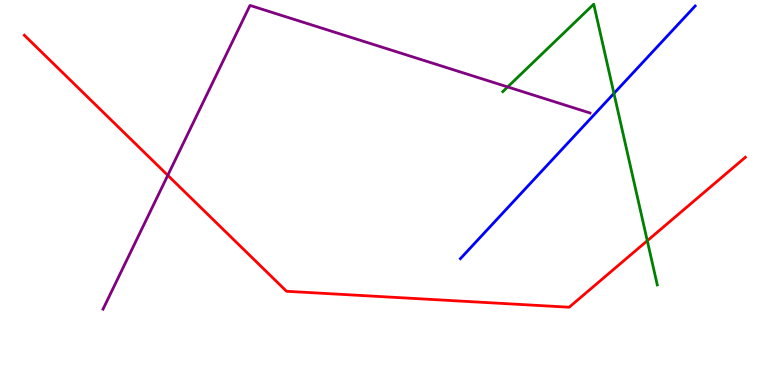[{'lines': ['blue', 'red'], 'intersections': []}, {'lines': ['green', 'red'], 'intersections': [{'x': 8.35, 'y': 3.75}]}, {'lines': ['purple', 'red'], 'intersections': [{'x': 2.17, 'y': 5.45}]}, {'lines': ['blue', 'green'], 'intersections': [{'x': 7.92, 'y': 7.57}]}, {'lines': ['blue', 'purple'], 'intersections': []}, {'lines': ['green', 'purple'], 'intersections': [{'x': 6.55, 'y': 7.74}]}]